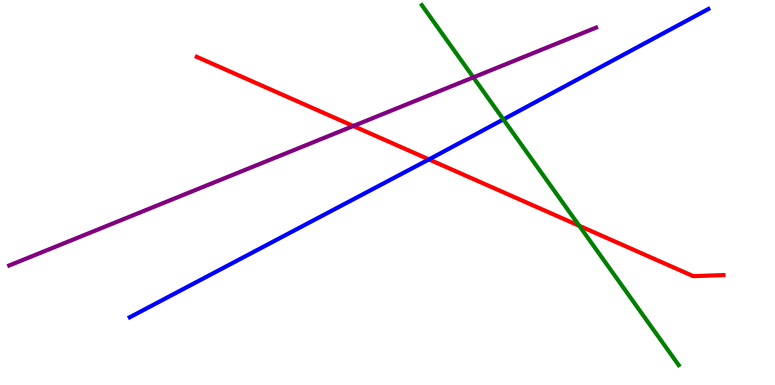[{'lines': ['blue', 'red'], 'intersections': [{'x': 5.54, 'y': 5.86}]}, {'lines': ['green', 'red'], 'intersections': [{'x': 7.47, 'y': 4.14}]}, {'lines': ['purple', 'red'], 'intersections': [{'x': 4.56, 'y': 6.73}]}, {'lines': ['blue', 'green'], 'intersections': [{'x': 6.49, 'y': 6.9}]}, {'lines': ['blue', 'purple'], 'intersections': []}, {'lines': ['green', 'purple'], 'intersections': [{'x': 6.11, 'y': 7.99}]}]